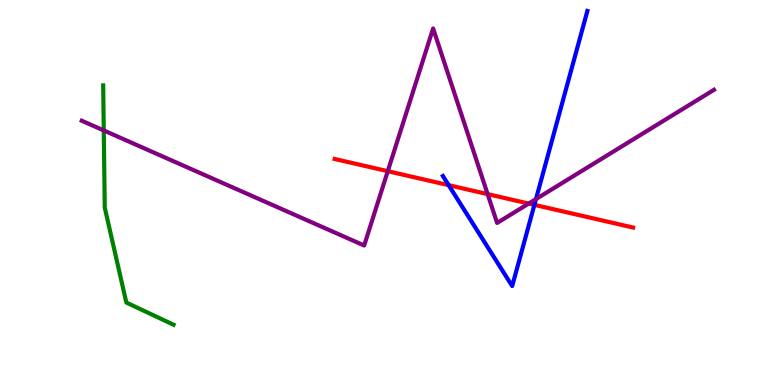[{'lines': ['blue', 'red'], 'intersections': [{'x': 5.79, 'y': 5.19}, {'x': 6.9, 'y': 4.68}]}, {'lines': ['green', 'red'], 'intersections': []}, {'lines': ['purple', 'red'], 'intersections': [{'x': 5.0, 'y': 5.55}, {'x': 6.29, 'y': 4.96}, {'x': 6.82, 'y': 4.71}]}, {'lines': ['blue', 'green'], 'intersections': []}, {'lines': ['blue', 'purple'], 'intersections': [{'x': 6.92, 'y': 4.83}]}, {'lines': ['green', 'purple'], 'intersections': [{'x': 1.34, 'y': 6.61}]}]